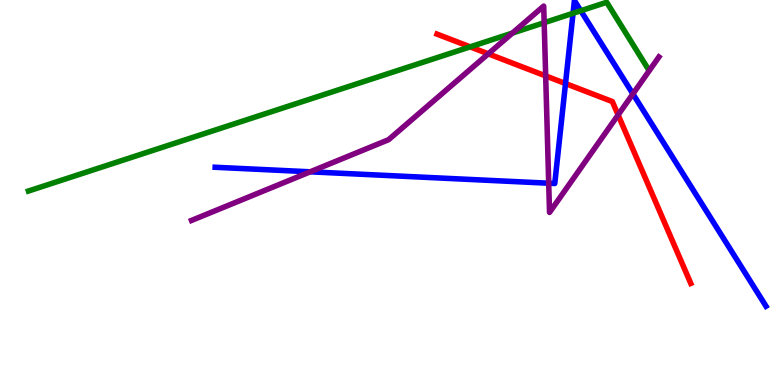[{'lines': ['blue', 'red'], 'intersections': [{'x': 7.3, 'y': 7.83}]}, {'lines': ['green', 'red'], 'intersections': [{'x': 6.07, 'y': 8.78}]}, {'lines': ['purple', 'red'], 'intersections': [{'x': 6.3, 'y': 8.6}, {'x': 7.04, 'y': 8.03}, {'x': 7.98, 'y': 7.01}]}, {'lines': ['blue', 'green'], 'intersections': [{'x': 7.39, 'y': 9.66}, {'x': 7.49, 'y': 9.72}]}, {'lines': ['blue', 'purple'], 'intersections': [{'x': 4.0, 'y': 5.54}, {'x': 7.08, 'y': 5.24}, {'x': 8.17, 'y': 7.56}]}, {'lines': ['green', 'purple'], 'intersections': [{'x': 6.61, 'y': 9.14}, {'x': 7.02, 'y': 9.41}]}]